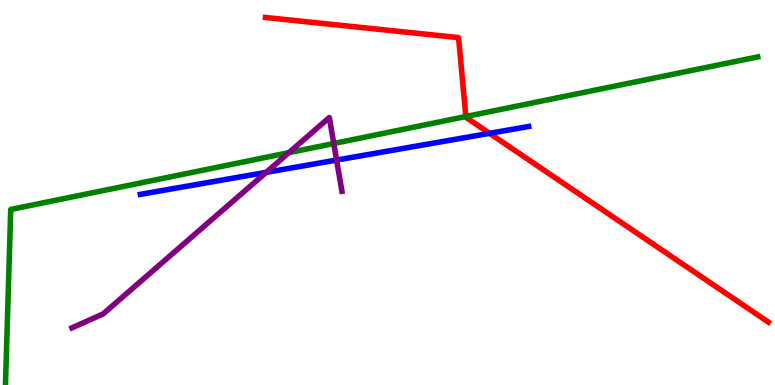[{'lines': ['blue', 'red'], 'intersections': [{'x': 6.32, 'y': 6.54}]}, {'lines': ['green', 'red'], 'intersections': [{'x': 6.01, 'y': 6.97}]}, {'lines': ['purple', 'red'], 'intersections': []}, {'lines': ['blue', 'green'], 'intersections': []}, {'lines': ['blue', 'purple'], 'intersections': [{'x': 3.43, 'y': 5.52}, {'x': 4.34, 'y': 5.84}]}, {'lines': ['green', 'purple'], 'intersections': [{'x': 3.73, 'y': 6.03}, {'x': 4.31, 'y': 6.27}]}]